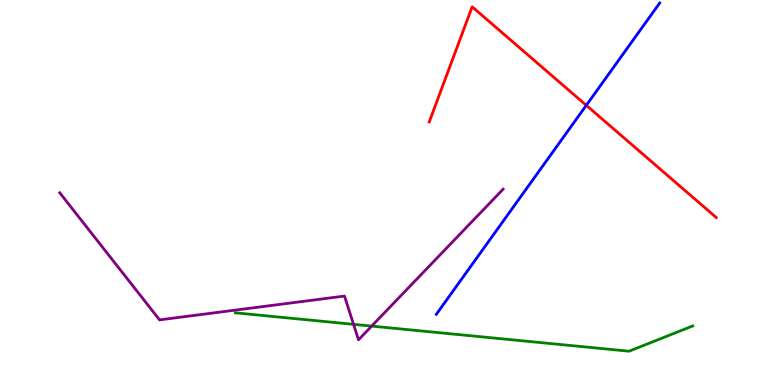[{'lines': ['blue', 'red'], 'intersections': [{'x': 7.57, 'y': 7.26}]}, {'lines': ['green', 'red'], 'intersections': []}, {'lines': ['purple', 'red'], 'intersections': []}, {'lines': ['blue', 'green'], 'intersections': []}, {'lines': ['blue', 'purple'], 'intersections': []}, {'lines': ['green', 'purple'], 'intersections': [{'x': 4.56, 'y': 1.58}, {'x': 4.8, 'y': 1.53}]}]